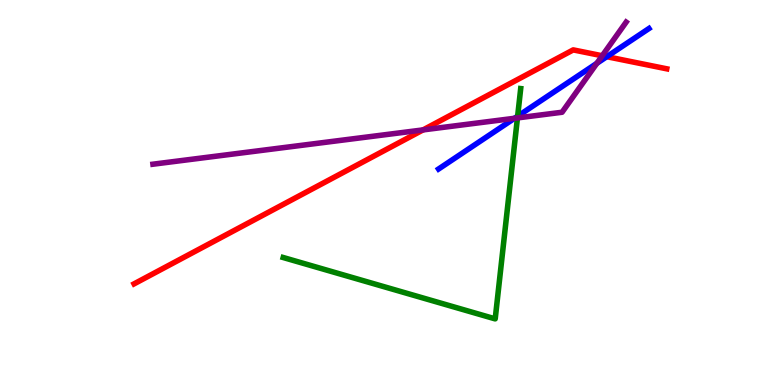[{'lines': ['blue', 'red'], 'intersections': [{'x': 7.83, 'y': 8.53}]}, {'lines': ['green', 'red'], 'intersections': []}, {'lines': ['purple', 'red'], 'intersections': [{'x': 5.46, 'y': 6.63}, {'x': 7.77, 'y': 8.55}]}, {'lines': ['blue', 'green'], 'intersections': [{'x': 6.68, 'y': 6.98}]}, {'lines': ['blue', 'purple'], 'intersections': [{'x': 6.64, 'y': 6.93}, {'x': 7.7, 'y': 8.36}]}, {'lines': ['green', 'purple'], 'intersections': [{'x': 6.68, 'y': 6.94}]}]